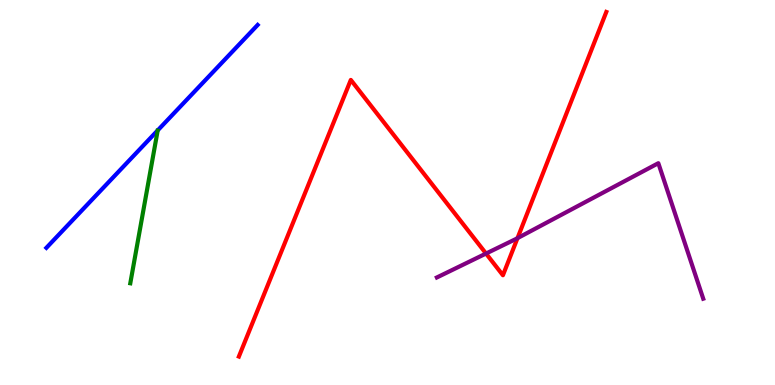[{'lines': ['blue', 'red'], 'intersections': []}, {'lines': ['green', 'red'], 'intersections': []}, {'lines': ['purple', 'red'], 'intersections': [{'x': 6.27, 'y': 3.41}, {'x': 6.68, 'y': 3.81}]}, {'lines': ['blue', 'green'], 'intersections': []}, {'lines': ['blue', 'purple'], 'intersections': []}, {'lines': ['green', 'purple'], 'intersections': []}]